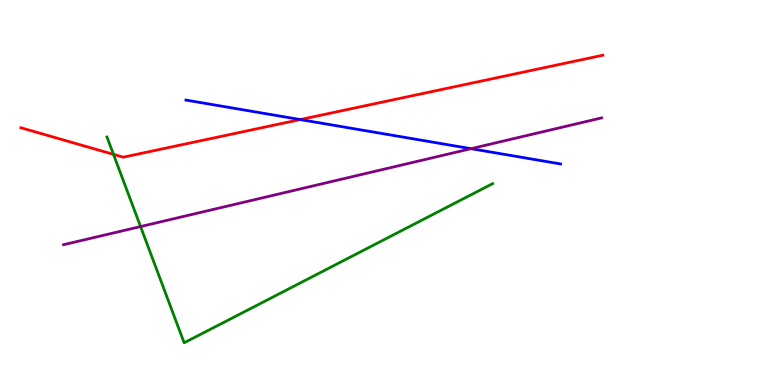[{'lines': ['blue', 'red'], 'intersections': [{'x': 3.87, 'y': 6.89}]}, {'lines': ['green', 'red'], 'intersections': [{'x': 1.46, 'y': 5.99}]}, {'lines': ['purple', 'red'], 'intersections': []}, {'lines': ['blue', 'green'], 'intersections': []}, {'lines': ['blue', 'purple'], 'intersections': [{'x': 6.08, 'y': 6.14}]}, {'lines': ['green', 'purple'], 'intersections': [{'x': 1.81, 'y': 4.12}]}]